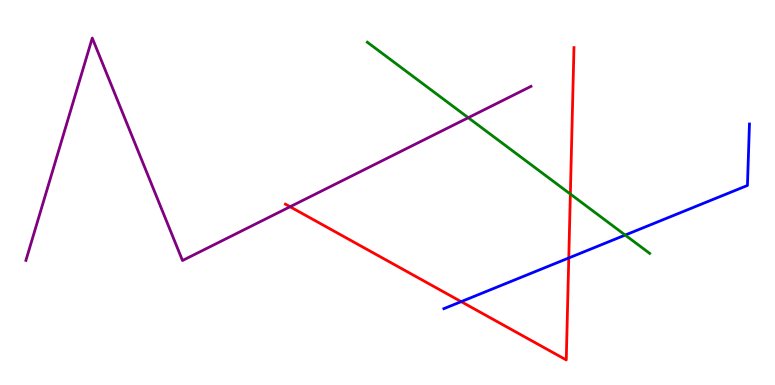[{'lines': ['blue', 'red'], 'intersections': [{'x': 5.95, 'y': 2.17}, {'x': 7.34, 'y': 3.3}]}, {'lines': ['green', 'red'], 'intersections': [{'x': 7.36, 'y': 4.96}]}, {'lines': ['purple', 'red'], 'intersections': [{'x': 3.74, 'y': 4.63}]}, {'lines': ['blue', 'green'], 'intersections': [{'x': 8.07, 'y': 3.89}]}, {'lines': ['blue', 'purple'], 'intersections': []}, {'lines': ['green', 'purple'], 'intersections': [{'x': 6.04, 'y': 6.94}]}]